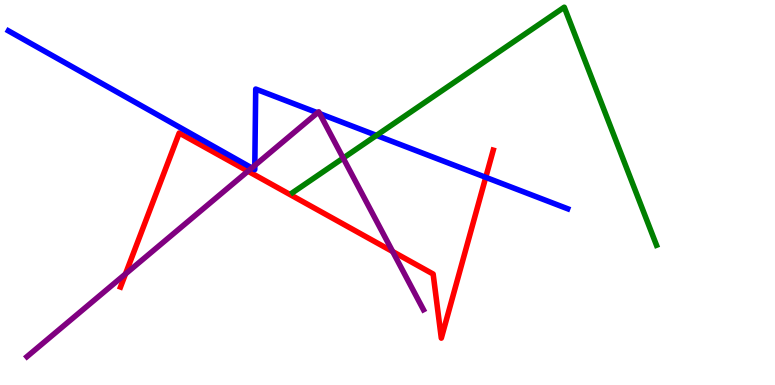[{'lines': ['blue', 'red'], 'intersections': [{'x': 6.27, 'y': 5.39}]}, {'lines': ['green', 'red'], 'intersections': []}, {'lines': ['purple', 'red'], 'intersections': [{'x': 1.62, 'y': 2.88}, {'x': 3.2, 'y': 5.55}, {'x': 5.07, 'y': 3.47}]}, {'lines': ['blue', 'green'], 'intersections': [{'x': 4.86, 'y': 6.48}]}, {'lines': ['blue', 'purple'], 'intersections': [{'x': 3.25, 'y': 5.64}, {'x': 3.29, 'y': 5.7}, {'x': 4.1, 'y': 7.07}, {'x': 4.12, 'y': 7.05}]}, {'lines': ['green', 'purple'], 'intersections': [{'x': 4.43, 'y': 5.89}]}]